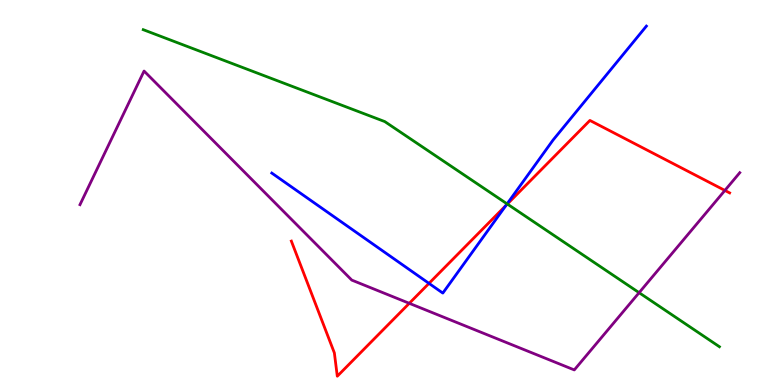[{'lines': ['blue', 'red'], 'intersections': [{'x': 5.54, 'y': 2.64}, {'x': 6.53, 'y': 4.66}]}, {'lines': ['green', 'red'], 'intersections': [{'x': 6.55, 'y': 4.7}]}, {'lines': ['purple', 'red'], 'intersections': [{'x': 5.28, 'y': 2.12}, {'x': 9.35, 'y': 5.05}]}, {'lines': ['blue', 'green'], 'intersections': [{'x': 6.54, 'y': 4.7}]}, {'lines': ['blue', 'purple'], 'intersections': []}, {'lines': ['green', 'purple'], 'intersections': [{'x': 8.25, 'y': 2.4}]}]